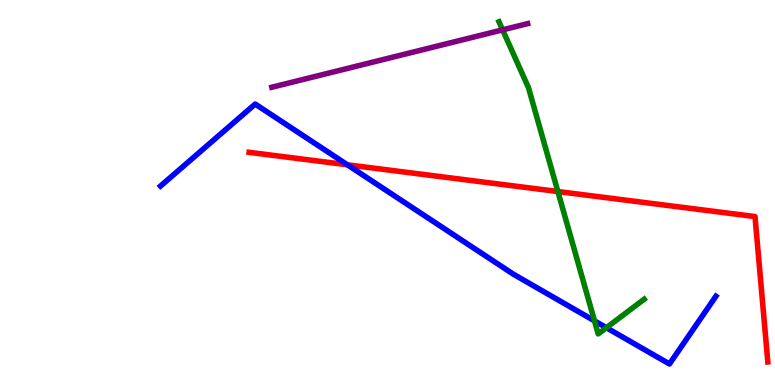[{'lines': ['blue', 'red'], 'intersections': [{'x': 4.48, 'y': 5.72}]}, {'lines': ['green', 'red'], 'intersections': [{'x': 7.2, 'y': 5.03}]}, {'lines': ['purple', 'red'], 'intersections': []}, {'lines': ['blue', 'green'], 'intersections': [{'x': 7.67, 'y': 1.67}, {'x': 7.82, 'y': 1.49}]}, {'lines': ['blue', 'purple'], 'intersections': []}, {'lines': ['green', 'purple'], 'intersections': [{'x': 6.49, 'y': 9.22}]}]